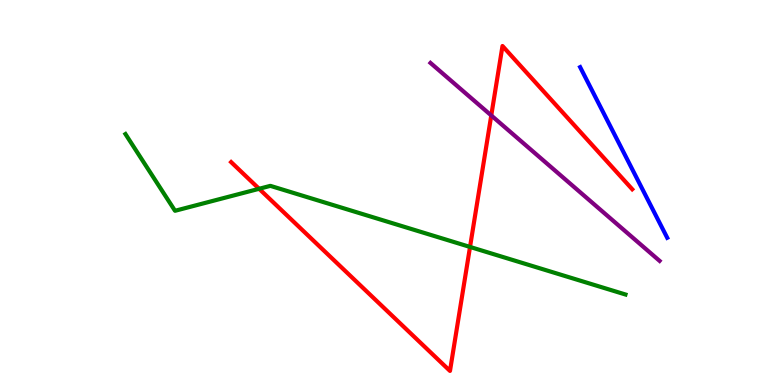[{'lines': ['blue', 'red'], 'intersections': []}, {'lines': ['green', 'red'], 'intersections': [{'x': 3.34, 'y': 5.1}, {'x': 6.06, 'y': 3.59}]}, {'lines': ['purple', 'red'], 'intersections': [{'x': 6.34, 'y': 7.0}]}, {'lines': ['blue', 'green'], 'intersections': []}, {'lines': ['blue', 'purple'], 'intersections': []}, {'lines': ['green', 'purple'], 'intersections': []}]